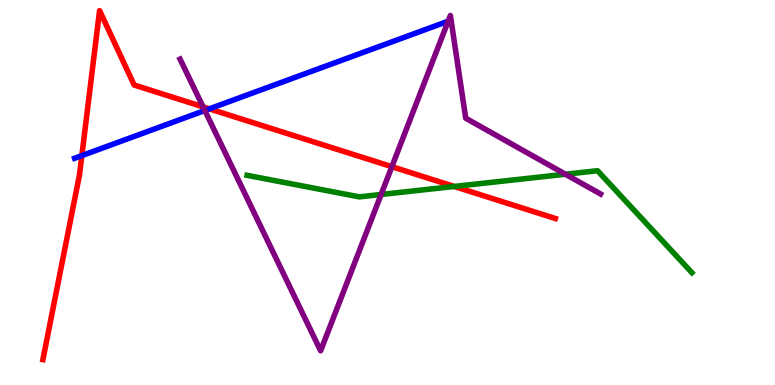[{'lines': ['blue', 'red'], 'intersections': [{'x': 1.06, 'y': 5.96}, {'x': 2.7, 'y': 7.17}]}, {'lines': ['green', 'red'], 'intersections': [{'x': 5.86, 'y': 5.16}]}, {'lines': ['purple', 'red'], 'intersections': [{'x': 2.62, 'y': 7.22}, {'x': 5.06, 'y': 5.67}]}, {'lines': ['blue', 'green'], 'intersections': []}, {'lines': ['blue', 'purple'], 'intersections': [{'x': 2.64, 'y': 7.13}]}, {'lines': ['green', 'purple'], 'intersections': [{'x': 4.92, 'y': 4.95}, {'x': 7.3, 'y': 5.47}]}]